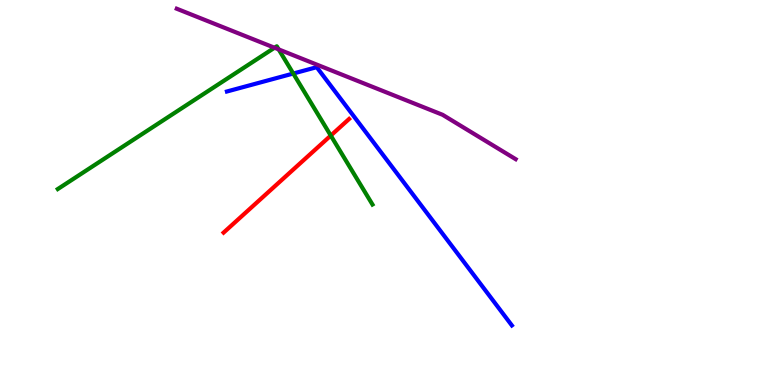[{'lines': ['blue', 'red'], 'intersections': []}, {'lines': ['green', 'red'], 'intersections': [{'x': 4.27, 'y': 6.48}]}, {'lines': ['purple', 'red'], 'intersections': []}, {'lines': ['blue', 'green'], 'intersections': [{'x': 3.78, 'y': 8.09}]}, {'lines': ['blue', 'purple'], 'intersections': []}, {'lines': ['green', 'purple'], 'intersections': [{'x': 3.54, 'y': 8.76}, {'x': 3.6, 'y': 8.72}]}]